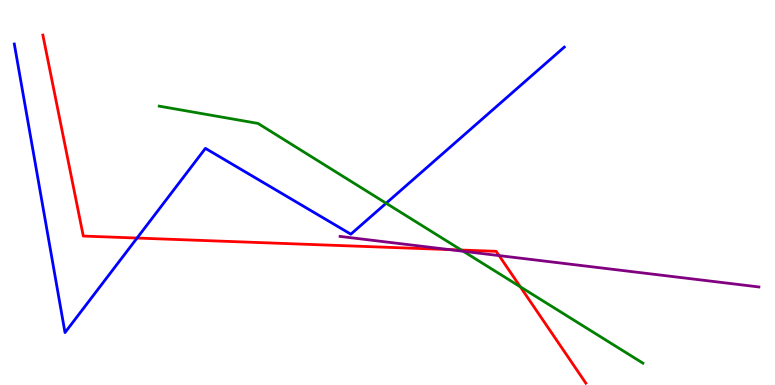[{'lines': ['blue', 'red'], 'intersections': [{'x': 1.77, 'y': 3.82}]}, {'lines': ['green', 'red'], 'intersections': [{'x': 5.95, 'y': 3.51}, {'x': 6.71, 'y': 2.55}]}, {'lines': ['purple', 'red'], 'intersections': [{'x': 5.8, 'y': 3.52}, {'x': 6.44, 'y': 3.36}]}, {'lines': ['blue', 'green'], 'intersections': [{'x': 4.98, 'y': 4.72}]}, {'lines': ['blue', 'purple'], 'intersections': []}, {'lines': ['green', 'purple'], 'intersections': [{'x': 5.98, 'y': 3.47}]}]